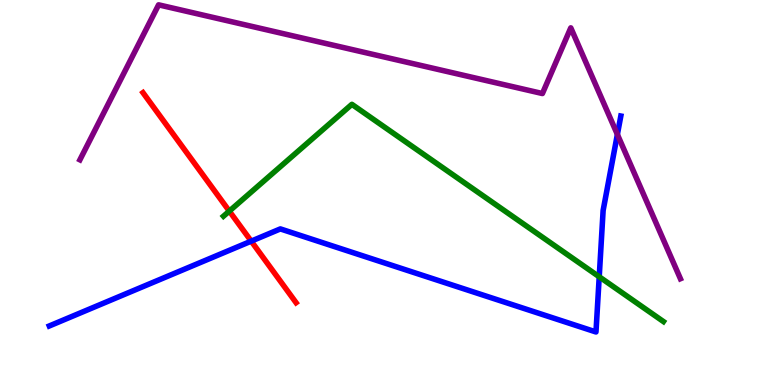[{'lines': ['blue', 'red'], 'intersections': [{'x': 3.24, 'y': 3.74}]}, {'lines': ['green', 'red'], 'intersections': [{'x': 2.96, 'y': 4.52}]}, {'lines': ['purple', 'red'], 'intersections': []}, {'lines': ['blue', 'green'], 'intersections': [{'x': 7.73, 'y': 2.81}]}, {'lines': ['blue', 'purple'], 'intersections': [{'x': 7.97, 'y': 6.51}]}, {'lines': ['green', 'purple'], 'intersections': []}]